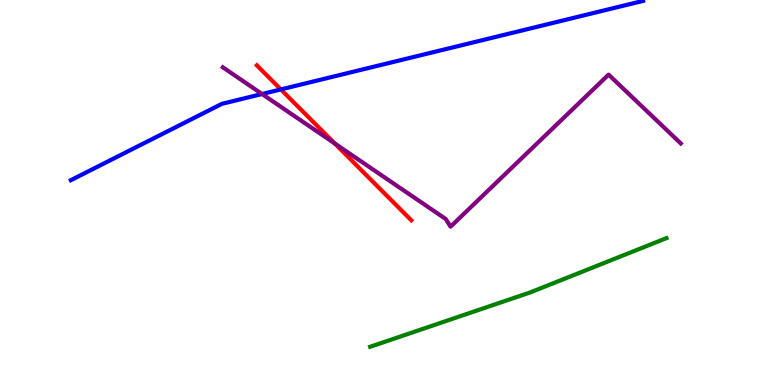[{'lines': ['blue', 'red'], 'intersections': [{'x': 3.62, 'y': 7.68}]}, {'lines': ['green', 'red'], 'intersections': []}, {'lines': ['purple', 'red'], 'intersections': [{'x': 4.32, 'y': 6.27}]}, {'lines': ['blue', 'green'], 'intersections': []}, {'lines': ['blue', 'purple'], 'intersections': [{'x': 3.38, 'y': 7.56}]}, {'lines': ['green', 'purple'], 'intersections': []}]